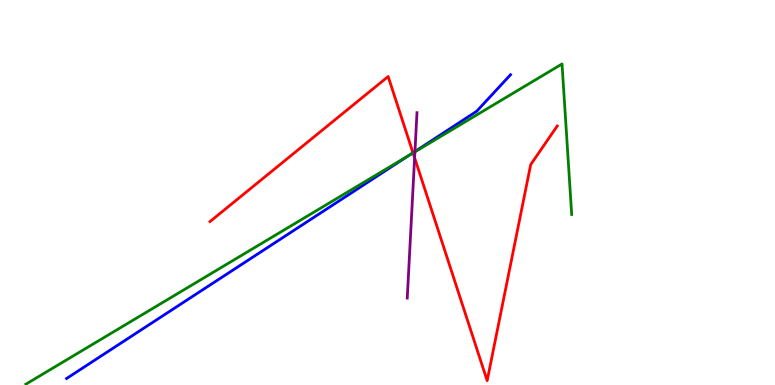[{'lines': ['blue', 'red'], 'intersections': [{'x': 5.33, 'y': 6.03}]}, {'lines': ['green', 'red'], 'intersections': [{'x': 5.33, 'y': 6.03}]}, {'lines': ['purple', 'red'], 'intersections': [{'x': 5.35, 'y': 5.9}]}, {'lines': ['blue', 'green'], 'intersections': [{'x': 5.28, 'y': 5.96}]}, {'lines': ['blue', 'purple'], 'intersections': [{'x': 5.35, 'y': 6.07}]}, {'lines': ['green', 'purple'], 'intersections': [{'x': 5.35, 'y': 6.06}]}]